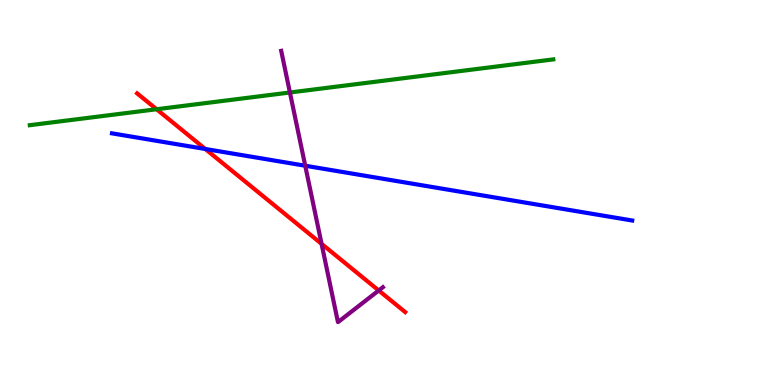[{'lines': ['blue', 'red'], 'intersections': [{'x': 2.65, 'y': 6.13}]}, {'lines': ['green', 'red'], 'intersections': [{'x': 2.02, 'y': 7.16}]}, {'lines': ['purple', 'red'], 'intersections': [{'x': 4.15, 'y': 3.67}, {'x': 4.89, 'y': 2.46}]}, {'lines': ['blue', 'green'], 'intersections': []}, {'lines': ['blue', 'purple'], 'intersections': [{'x': 3.94, 'y': 5.7}]}, {'lines': ['green', 'purple'], 'intersections': [{'x': 3.74, 'y': 7.6}]}]